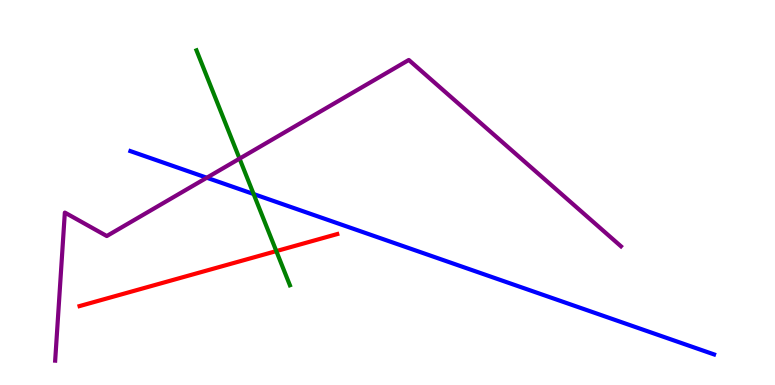[{'lines': ['blue', 'red'], 'intersections': []}, {'lines': ['green', 'red'], 'intersections': [{'x': 3.57, 'y': 3.48}]}, {'lines': ['purple', 'red'], 'intersections': []}, {'lines': ['blue', 'green'], 'intersections': [{'x': 3.27, 'y': 4.96}]}, {'lines': ['blue', 'purple'], 'intersections': [{'x': 2.67, 'y': 5.38}]}, {'lines': ['green', 'purple'], 'intersections': [{'x': 3.09, 'y': 5.88}]}]